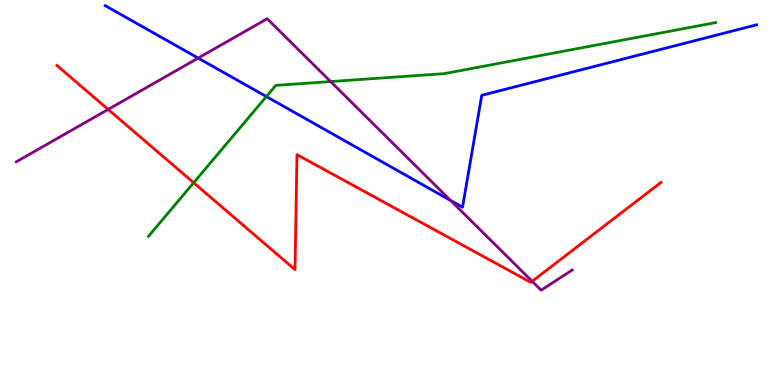[{'lines': ['blue', 'red'], 'intersections': []}, {'lines': ['green', 'red'], 'intersections': [{'x': 2.5, 'y': 5.25}]}, {'lines': ['purple', 'red'], 'intersections': [{'x': 1.4, 'y': 7.16}, {'x': 6.87, 'y': 2.69}]}, {'lines': ['blue', 'green'], 'intersections': [{'x': 3.44, 'y': 7.49}]}, {'lines': ['blue', 'purple'], 'intersections': [{'x': 2.56, 'y': 8.49}, {'x': 5.81, 'y': 4.79}]}, {'lines': ['green', 'purple'], 'intersections': [{'x': 4.27, 'y': 7.88}]}]